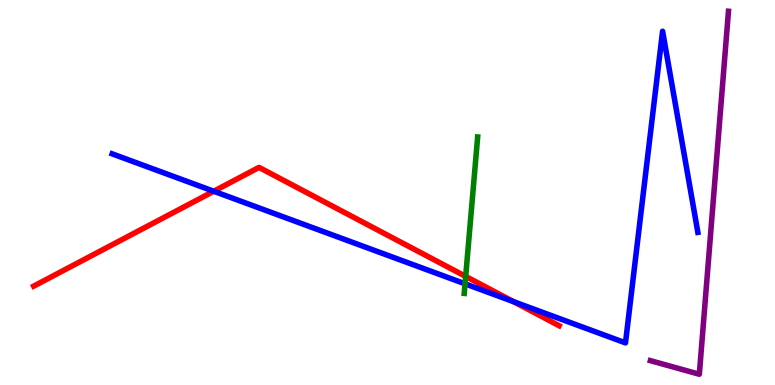[{'lines': ['blue', 'red'], 'intersections': [{'x': 2.76, 'y': 5.03}, {'x': 6.63, 'y': 2.16}]}, {'lines': ['green', 'red'], 'intersections': [{'x': 6.01, 'y': 2.82}]}, {'lines': ['purple', 'red'], 'intersections': []}, {'lines': ['blue', 'green'], 'intersections': [{'x': 6.0, 'y': 2.63}]}, {'lines': ['blue', 'purple'], 'intersections': []}, {'lines': ['green', 'purple'], 'intersections': []}]